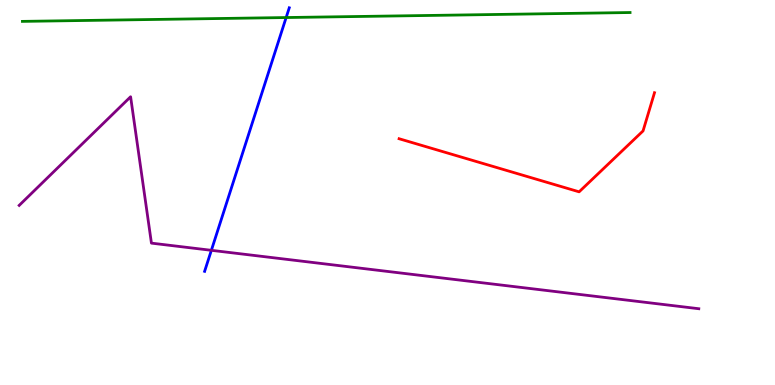[{'lines': ['blue', 'red'], 'intersections': []}, {'lines': ['green', 'red'], 'intersections': []}, {'lines': ['purple', 'red'], 'intersections': []}, {'lines': ['blue', 'green'], 'intersections': [{'x': 3.69, 'y': 9.54}]}, {'lines': ['blue', 'purple'], 'intersections': [{'x': 2.73, 'y': 3.5}]}, {'lines': ['green', 'purple'], 'intersections': []}]